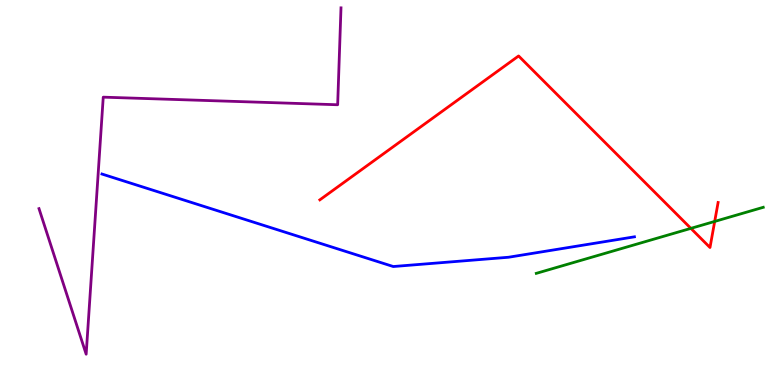[{'lines': ['blue', 'red'], 'intersections': []}, {'lines': ['green', 'red'], 'intersections': [{'x': 8.91, 'y': 4.07}, {'x': 9.22, 'y': 4.25}]}, {'lines': ['purple', 'red'], 'intersections': []}, {'lines': ['blue', 'green'], 'intersections': []}, {'lines': ['blue', 'purple'], 'intersections': []}, {'lines': ['green', 'purple'], 'intersections': []}]